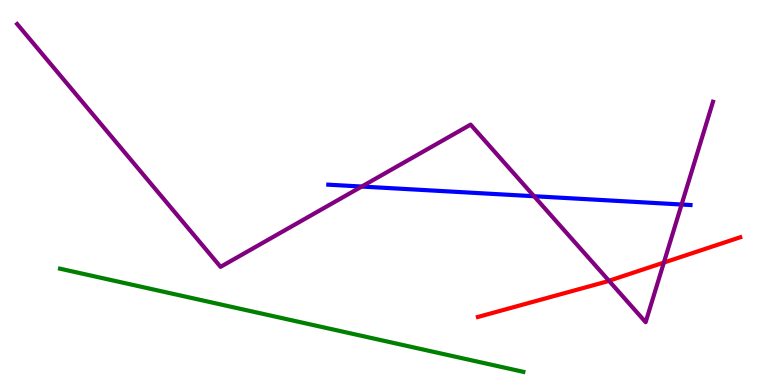[{'lines': ['blue', 'red'], 'intersections': []}, {'lines': ['green', 'red'], 'intersections': []}, {'lines': ['purple', 'red'], 'intersections': [{'x': 7.86, 'y': 2.71}, {'x': 8.57, 'y': 3.18}]}, {'lines': ['blue', 'green'], 'intersections': []}, {'lines': ['blue', 'purple'], 'intersections': [{'x': 4.67, 'y': 5.15}, {'x': 6.89, 'y': 4.9}, {'x': 8.79, 'y': 4.69}]}, {'lines': ['green', 'purple'], 'intersections': []}]